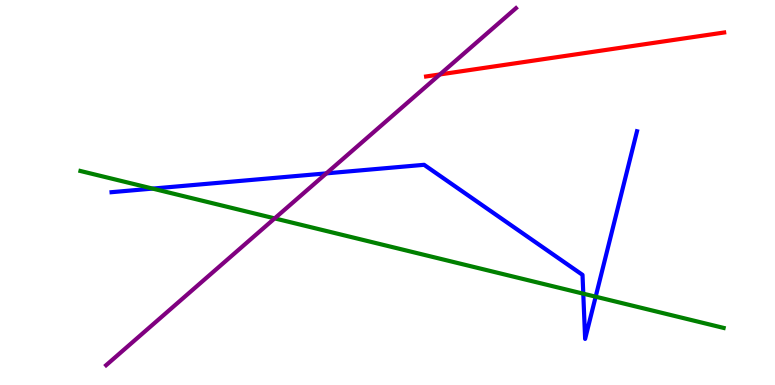[{'lines': ['blue', 'red'], 'intersections': []}, {'lines': ['green', 'red'], 'intersections': []}, {'lines': ['purple', 'red'], 'intersections': [{'x': 5.68, 'y': 8.07}]}, {'lines': ['blue', 'green'], 'intersections': [{'x': 1.97, 'y': 5.1}, {'x': 7.53, 'y': 2.37}, {'x': 7.69, 'y': 2.29}]}, {'lines': ['blue', 'purple'], 'intersections': [{'x': 4.21, 'y': 5.5}]}, {'lines': ['green', 'purple'], 'intersections': [{'x': 3.54, 'y': 4.33}]}]